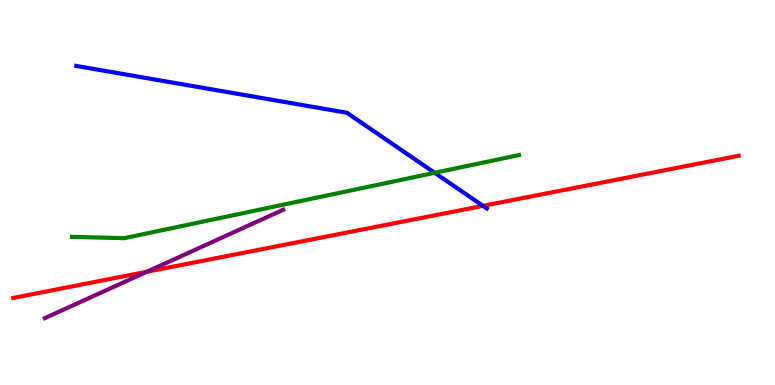[{'lines': ['blue', 'red'], 'intersections': [{'x': 6.23, 'y': 4.65}]}, {'lines': ['green', 'red'], 'intersections': []}, {'lines': ['purple', 'red'], 'intersections': [{'x': 1.89, 'y': 2.94}]}, {'lines': ['blue', 'green'], 'intersections': [{'x': 5.61, 'y': 5.51}]}, {'lines': ['blue', 'purple'], 'intersections': []}, {'lines': ['green', 'purple'], 'intersections': []}]